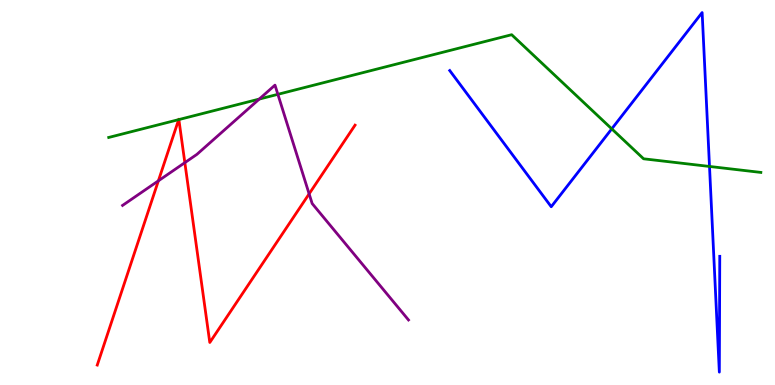[{'lines': ['blue', 'red'], 'intersections': []}, {'lines': ['green', 'red'], 'intersections': [{'x': 2.31, 'y': 6.89}, {'x': 2.31, 'y': 6.89}]}, {'lines': ['purple', 'red'], 'intersections': [{'x': 2.04, 'y': 5.3}, {'x': 2.39, 'y': 5.78}, {'x': 3.99, 'y': 4.96}]}, {'lines': ['blue', 'green'], 'intersections': [{'x': 7.89, 'y': 6.65}, {'x': 9.15, 'y': 5.68}]}, {'lines': ['blue', 'purple'], 'intersections': []}, {'lines': ['green', 'purple'], 'intersections': [{'x': 3.35, 'y': 7.43}, {'x': 3.59, 'y': 7.55}]}]